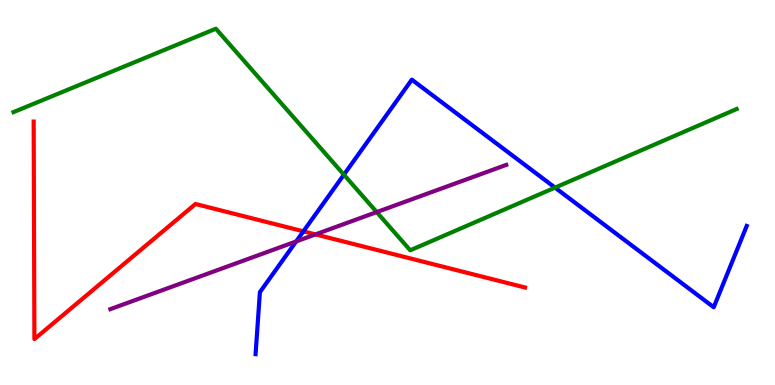[{'lines': ['blue', 'red'], 'intersections': [{'x': 3.91, 'y': 3.99}]}, {'lines': ['green', 'red'], 'intersections': []}, {'lines': ['purple', 'red'], 'intersections': [{'x': 4.07, 'y': 3.91}]}, {'lines': ['blue', 'green'], 'intersections': [{'x': 4.44, 'y': 5.46}, {'x': 7.16, 'y': 5.13}]}, {'lines': ['blue', 'purple'], 'intersections': [{'x': 3.82, 'y': 3.73}]}, {'lines': ['green', 'purple'], 'intersections': [{'x': 4.86, 'y': 4.49}]}]